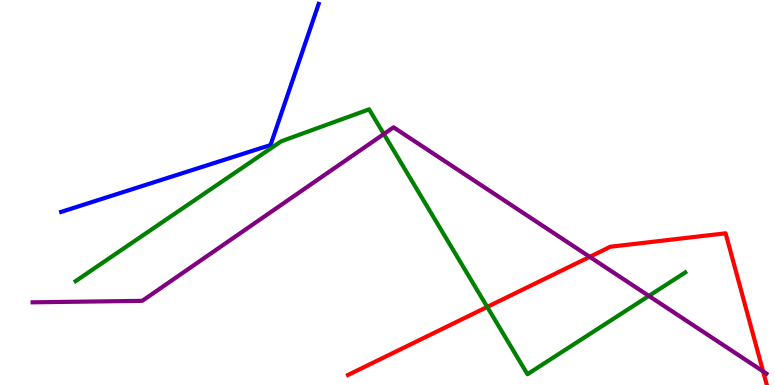[{'lines': ['blue', 'red'], 'intersections': []}, {'lines': ['green', 'red'], 'intersections': [{'x': 6.29, 'y': 2.03}]}, {'lines': ['purple', 'red'], 'intersections': [{'x': 7.61, 'y': 3.33}, {'x': 9.85, 'y': 0.354}]}, {'lines': ['blue', 'green'], 'intersections': []}, {'lines': ['blue', 'purple'], 'intersections': []}, {'lines': ['green', 'purple'], 'intersections': [{'x': 4.95, 'y': 6.52}, {'x': 8.37, 'y': 2.31}]}]